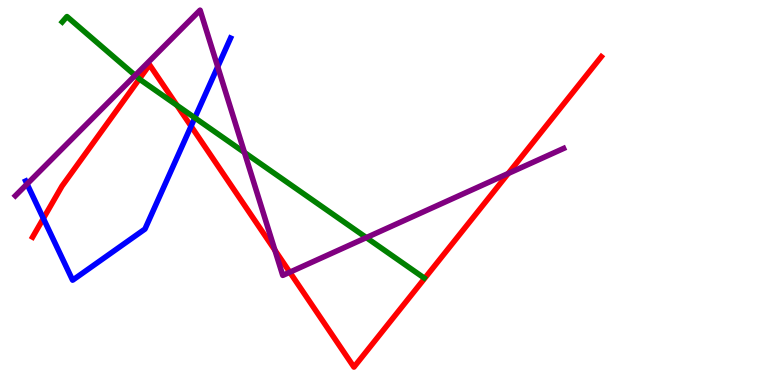[{'lines': ['blue', 'red'], 'intersections': [{'x': 0.559, 'y': 4.33}, {'x': 2.47, 'y': 6.72}]}, {'lines': ['green', 'red'], 'intersections': [{'x': 1.8, 'y': 7.95}, {'x': 2.28, 'y': 7.26}]}, {'lines': ['purple', 'red'], 'intersections': [{'x': 3.55, 'y': 3.5}, {'x': 3.74, 'y': 2.93}, {'x': 6.56, 'y': 5.49}]}, {'lines': ['blue', 'green'], 'intersections': [{'x': 2.51, 'y': 6.94}]}, {'lines': ['blue', 'purple'], 'intersections': [{'x': 0.349, 'y': 5.22}, {'x': 2.81, 'y': 8.27}]}, {'lines': ['green', 'purple'], 'intersections': [{'x': 1.74, 'y': 8.04}, {'x': 3.15, 'y': 6.04}, {'x': 4.73, 'y': 3.83}]}]